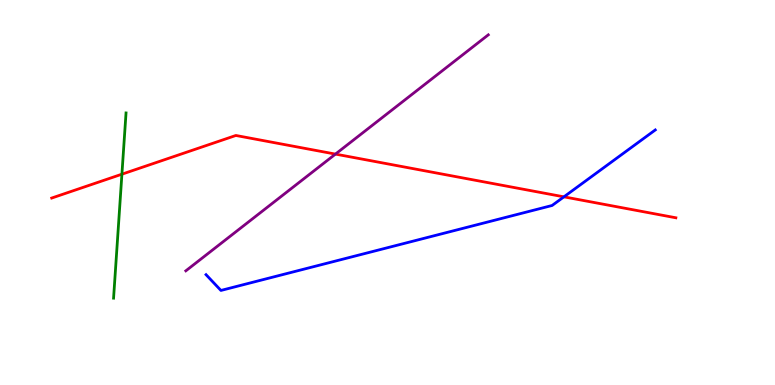[{'lines': ['blue', 'red'], 'intersections': [{'x': 7.28, 'y': 4.89}]}, {'lines': ['green', 'red'], 'intersections': [{'x': 1.57, 'y': 5.48}]}, {'lines': ['purple', 'red'], 'intersections': [{'x': 4.33, 'y': 6.0}]}, {'lines': ['blue', 'green'], 'intersections': []}, {'lines': ['blue', 'purple'], 'intersections': []}, {'lines': ['green', 'purple'], 'intersections': []}]